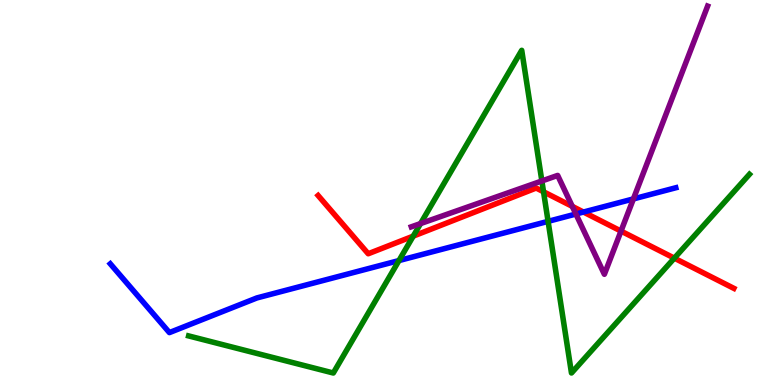[{'lines': ['blue', 'red'], 'intersections': [{'x': 7.53, 'y': 4.49}]}, {'lines': ['green', 'red'], 'intersections': [{'x': 5.33, 'y': 3.87}, {'x': 7.01, 'y': 5.02}, {'x': 8.7, 'y': 3.29}]}, {'lines': ['purple', 'red'], 'intersections': [{'x': 7.38, 'y': 4.64}, {'x': 8.01, 'y': 4.0}]}, {'lines': ['blue', 'green'], 'intersections': [{'x': 5.15, 'y': 3.23}, {'x': 7.07, 'y': 4.25}]}, {'lines': ['blue', 'purple'], 'intersections': [{'x': 7.43, 'y': 4.44}, {'x': 8.17, 'y': 4.83}]}, {'lines': ['green', 'purple'], 'intersections': [{'x': 5.43, 'y': 4.19}, {'x': 6.99, 'y': 5.3}]}]